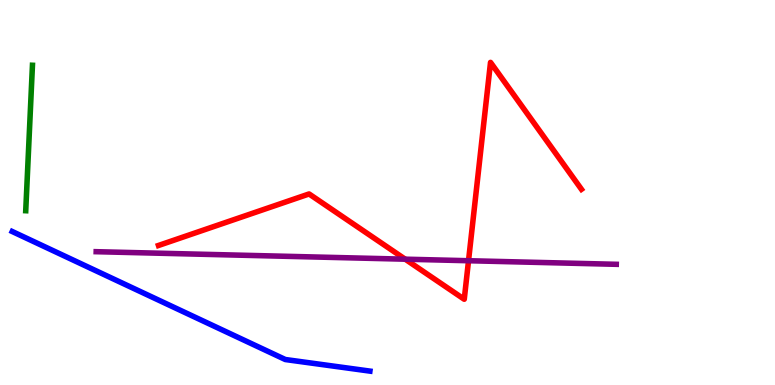[{'lines': ['blue', 'red'], 'intersections': []}, {'lines': ['green', 'red'], 'intersections': []}, {'lines': ['purple', 'red'], 'intersections': [{'x': 5.23, 'y': 3.27}, {'x': 6.05, 'y': 3.23}]}, {'lines': ['blue', 'green'], 'intersections': []}, {'lines': ['blue', 'purple'], 'intersections': []}, {'lines': ['green', 'purple'], 'intersections': []}]